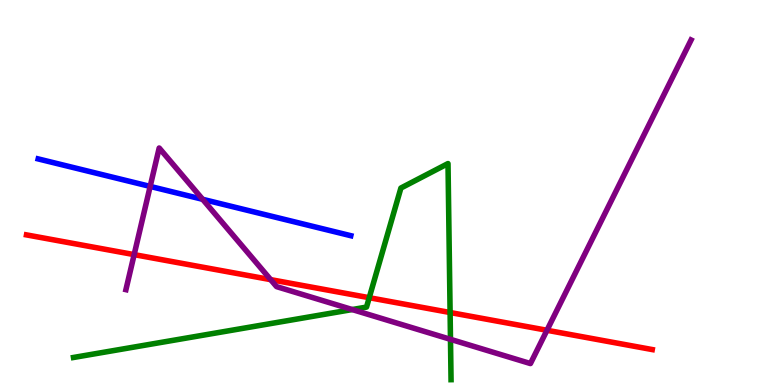[{'lines': ['blue', 'red'], 'intersections': []}, {'lines': ['green', 'red'], 'intersections': [{'x': 4.76, 'y': 2.27}, {'x': 5.81, 'y': 1.88}]}, {'lines': ['purple', 'red'], 'intersections': [{'x': 1.73, 'y': 3.39}, {'x': 3.49, 'y': 2.74}, {'x': 7.06, 'y': 1.42}]}, {'lines': ['blue', 'green'], 'intersections': []}, {'lines': ['blue', 'purple'], 'intersections': [{'x': 1.94, 'y': 5.16}, {'x': 2.61, 'y': 4.82}]}, {'lines': ['green', 'purple'], 'intersections': [{'x': 4.54, 'y': 1.96}, {'x': 5.81, 'y': 1.19}]}]